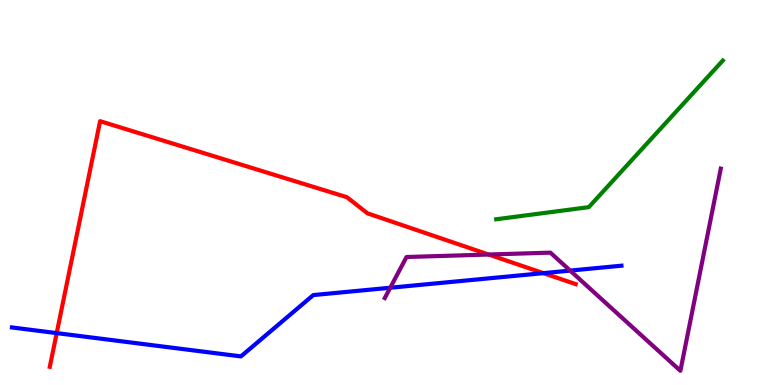[{'lines': ['blue', 'red'], 'intersections': [{'x': 0.732, 'y': 1.35}, {'x': 7.01, 'y': 2.91}]}, {'lines': ['green', 'red'], 'intersections': []}, {'lines': ['purple', 'red'], 'intersections': [{'x': 6.3, 'y': 3.39}]}, {'lines': ['blue', 'green'], 'intersections': []}, {'lines': ['blue', 'purple'], 'intersections': [{'x': 5.04, 'y': 2.53}, {'x': 7.36, 'y': 2.97}]}, {'lines': ['green', 'purple'], 'intersections': []}]